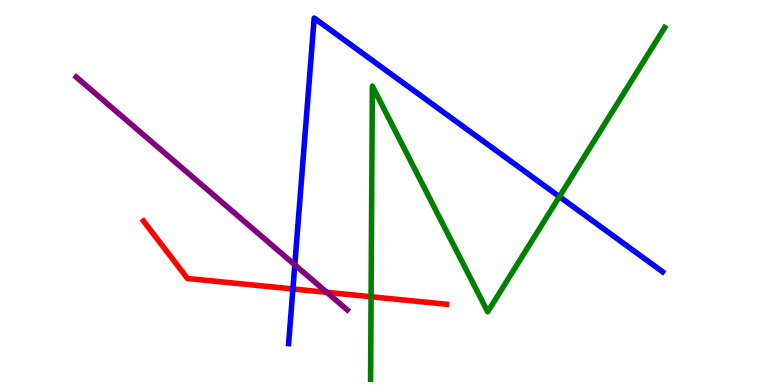[{'lines': ['blue', 'red'], 'intersections': [{'x': 3.78, 'y': 2.49}]}, {'lines': ['green', 'red'], 'intersections': [{'x': 4.79, 'y': 2.29}]}, {'lines': ['purple', 'red'], 'intersections': [{'x': 4.22, 'y': 2.41}]}, {'lines': ['blue', 'green'], 'intersections': [{'x': 7.22, 'y': 4.89}]}, {'lines': ['blue', 'purple'], 'intersections': [{'x': 3.8, 'y': 3.12}]}, {'lines': ['green', 'purple'], 'intersections': []}]